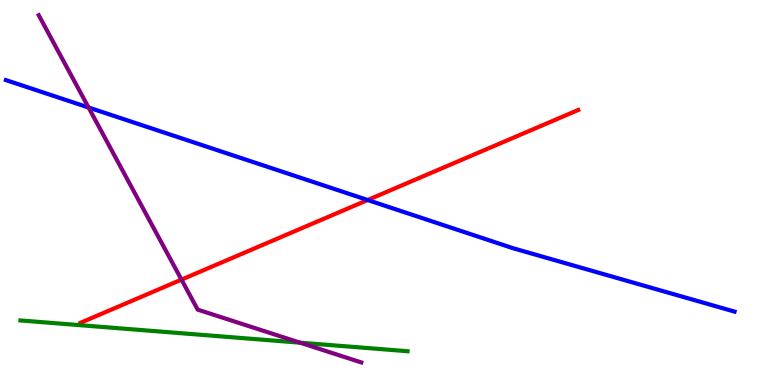[{'lines': ['blue', 'red'], 'intersections': [{'x': 4.74, 'y': 4.8}]}, {'lines': ['green', 'red'], 'intersections': []}, {'lines': ['purple', 'red'], 'intersections': [{'x': 2.34, 'y': 2.74}]}, {'lines': ['blue', 'green'], 'intersections': []}, {'lines': ['blue', 'purple'], 'intersections': [{'x': 1.14, 'y': 7.21}]}, {'lines': ['green', 'purple'], 'intersections': [{'x': 3.87, 'y': 1.1}]}]